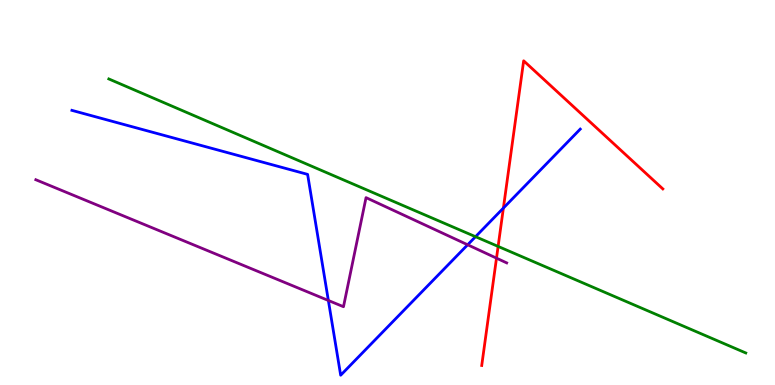[{'lines': ['blue', 'red'], 'intersections': [{'x': 6.5, 'y': 4.6}]}, {'lines': ['green', 'red'], 'intersections': [{'x': 6.43, 'y': 3.6}]}, {'lines': ['purple', 'red'], 'intersections': [{'x': 6.41, 'y': 3.29}]}, {'lines': ['blue', 'green'], 'intersections': [{'x': 6.14, 'y': 3.85}]}, {'lines': ['blue', 'purple'], 'intersections': [{'x': 4.24, 'y': 2.2}, {'x': 6.03, 'y': 3.64}]}, {'lines': ['green', 'purple'], 'intersections': []}]